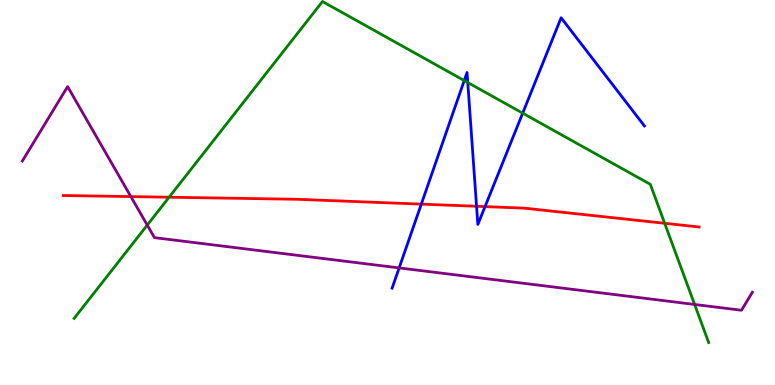[{'lines': ['blue', 'red'], 'intersections': [{'x': 5.44, 'y': 4.7}, {'x': 6.15, 'y': 4.64}, {'x': 6.26, 'y': 4.63}]}, {'lines': ['green', 'red'], 'intersections': [{'x': 2.18, 'y': 4.88}, {'x': 8.58, 'y': 4.2}]}, {'lines': ['purple', 'red'], 'intersections': [{'x': 1.69, 'y': 4.89}]}, {'lines': ['blue', 'green'], 'intersections': [{'x': 5.99, 'y': 7.91}, {'x': 6.04, 'y': 7.86}, {'x': 6.74, 'y': 7.06}]}, {'lines': ['blue', 'purple'], 'intersections': [{'x': 5.15, 'y': 3.04}]}, {'lines': ['green', 'purple'], 'intersections': [{'x': 1.9, 'y': 4.15}, {'x': 8.96, 'y': 2.09}]}]